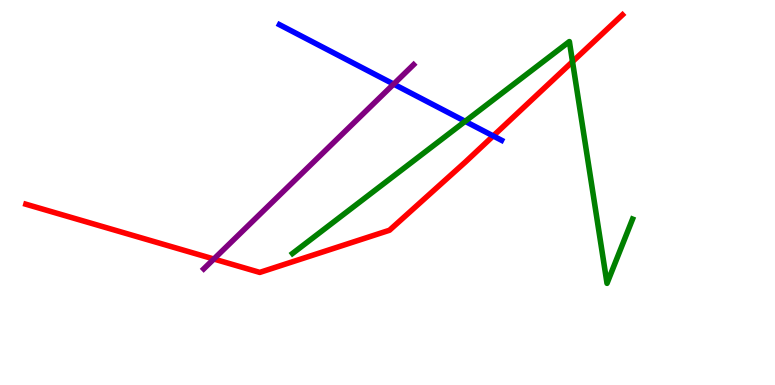[{'lines': ['blue', 'red'], 'intersections': [{'x': 6.36, 'y': 6.47}]}, {'lines': ['green', 'red'], 'intersections': [{'x': 7.39, 'y': 8.4}]}, {'lines': ['purple', 'red'], 'intersections': [{'x': 2.76, 'y': 3.27}]}, {'lines': ['blue', 'green'], 'intersections': [{'x': 6.0, 'y': 6.85}]}, {'lines': ['blue', 'purple'], 'intersections': [{'x': 5.08, 'y': 7.82}]}, {'lines': ['green', 'purple'], 'intersections': []}]